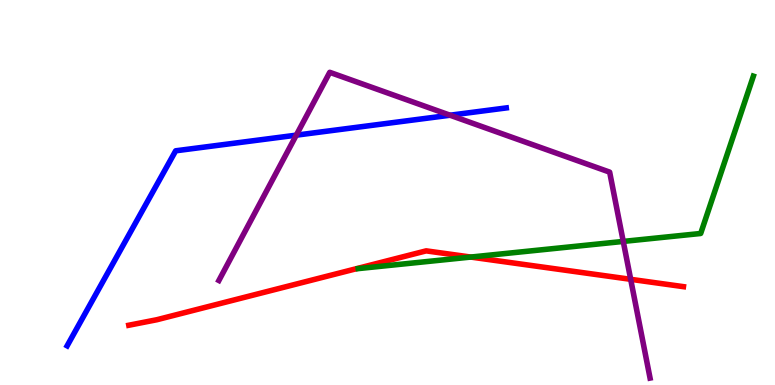[{'lines': ['blue', 'red'], 'intersections': []}, {'lines': ['green', 'red'], 'intersections': [{'x': 6.07, 'y': 3.32}]}, {'lines': ['purple', 'red'], 'intersections': [{'x': 8.14, 'y': 2.75}]}, {'lines': ['blue', 'green'], 'intersections': []}, {'lines': ['blue', 'purple'], 'intersections': [{'x': 3.82, 'y': 6.49}, {'x': 5.81, 'y': 7.01}]}, {'lines': ['green', 'purple'], 'intersections': [{'x': 8.04, 'y': 3.73}]}]